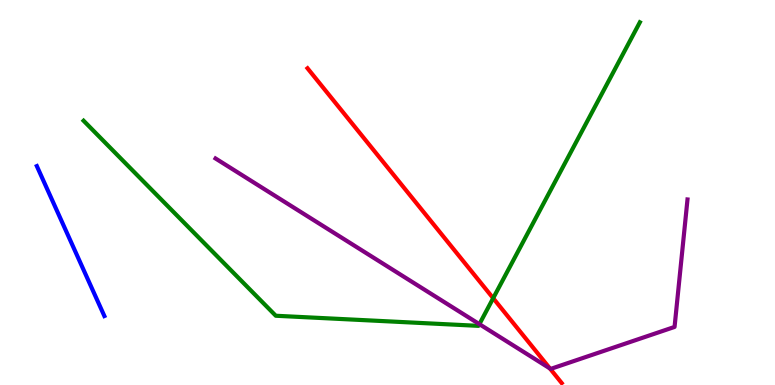[{'lines': ['blue', 'red'], 'intersections': []}, {'lines': ['green', 'red'], 'intersections': [{'x': 6.36, 'y': 2.25}]}, {'lines': ['purple', 'red'], 'intersections': [{'x': 7.1, 'y': 0.431}]}, {'lines': ['blue', 'green'], 'intersections': []}, {'lines': ['blue', 'purple'], 'intersections': []}, {'lines': ['green', 'purple'], 'intersections': [{'x': 6.19, 'y': 1.58}]}]